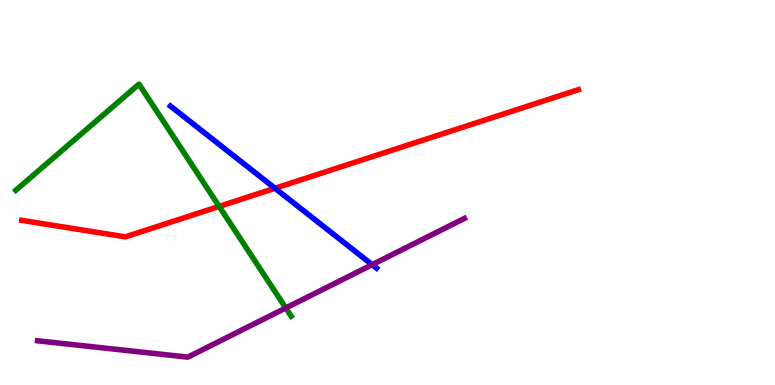[{'lines': ['blue', 'red'], 'intersections': [{'x': 3.55, 'y': 5.11}]}, {'lines': ['green', 'red'], 'intersections': [{'x': 2.83, 'y': 4.64}]}, {'lines': ['purple', 'red'], 'intersections': []}, {'lines': ['blue', 'green'], 'intersections': []}, {'lines': ['blue', 'purple'], 'intersections': [{'x': 4.8, 'y': 3.13}]}, {'lines': ['green', 'purple'], 'intersections': [{'x': 3.69, 'y': 2.0}]}]